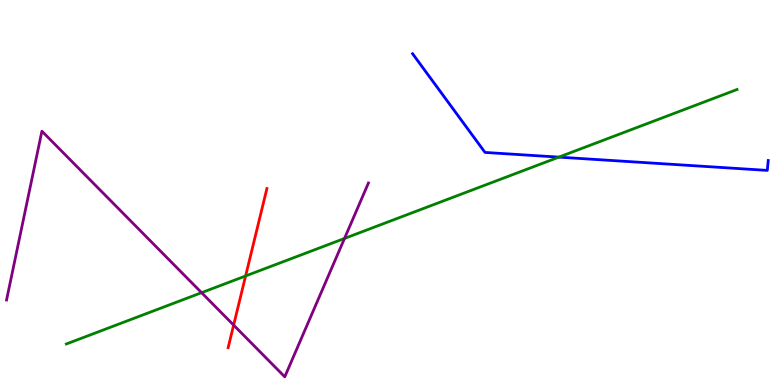[{'lines': ['blue', 'red'], 'intersections': []}, {'lines': ['green', 'red'], 'intersections': [{'x': 3.17, 'y': 2.83}]}, {'lines': ['purple', 'red'], 'intersections': [{'x': 3.01, 'y': 1.56}]}, {'lines': ['blue', 'green'], 'intersections': [{'x': 7.21, 'y': 5.92}]}, {'lines': ['blue', 'purple'], 'intersections': []}, {'lines': ['green', 'purple'], 'intersections': [{'x': 2.6, 'y': 2.4}, {'x': 4.45, 'y': 3.81}]}]